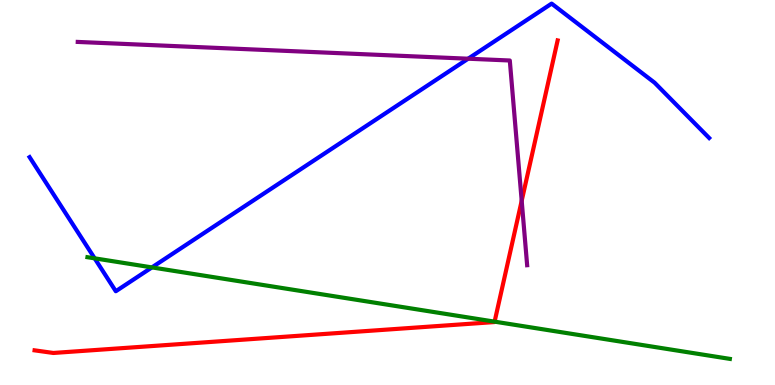[{'lines': ['blue', 'red'], 'intersections': []}, {'lines': ['green', 'red'], 'intersections': [{'x': 6.38, 'y': 1.65}]}, {'lines': ['purple', 'red'], 'intersections': [{'x': 6.73, 'y': 4.78}]}, {'lines': ['blue', 'green'], 'intersections': [{'x': 1.22, 'y': 3.29}, {'x': 1.96, 'y': 3.05}]}, {'lines': ['blue', 'purple'], 'intersections': [{'x': 6.04, 'y': 8.48}]}, {'lines': ['green', 'purple'], 'intersections': []}]